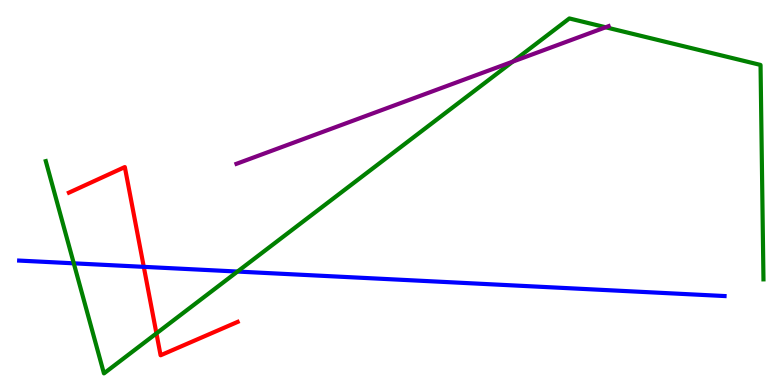[{'lines': ['blue', 'red'], 'intersections': [{'x': 1.86, 'y': 3.07}]}, {'lines': ['green', 'red'], 'intersections': [{'x': 2.02, 'y': 1.34}]}, {'lines': ['purple', 'red'], 'intersections': []}, {'lines': ['blue', 'green'], 'intersections': [{'x': 0.952, 'y': 3.16}, {'x': 3.06, 'y': 2.95}]}, {'lines': ['blue', 'purple'], 'intersections': []}, {'lines': ['green', 'purple'], 'intersections': [{'x': 6.62, 'y': 8.4}, {'x': 7.81, 'y': 9.29}]}]